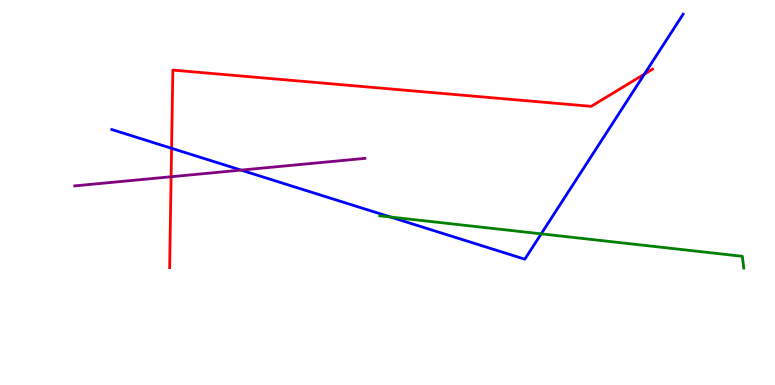[{'lines': ['blue', 'red'], 'intersections': [{'x': 2.21, 'y': 6.15}, {'x': 8.32, 'y': 8.08}]}, {'lines': ['green', 'red'], 'intersections': []}, {'lines': ['purple', 'red'], 'intersections': [{'x': 2.21, 'y': 5.41}]}, {'lines': ['blue', 'green'], 'intersections': [{'x': 5.04, 'y': 4.36}, {'x': 6.98, 'y': 3.93}]}, {'lines': ['blue', 'purple'], 'intersections': [{'x': 3.11, 'y': 5.58}]}, {'lines': ['green', 'purple'], 'intersections': []}]